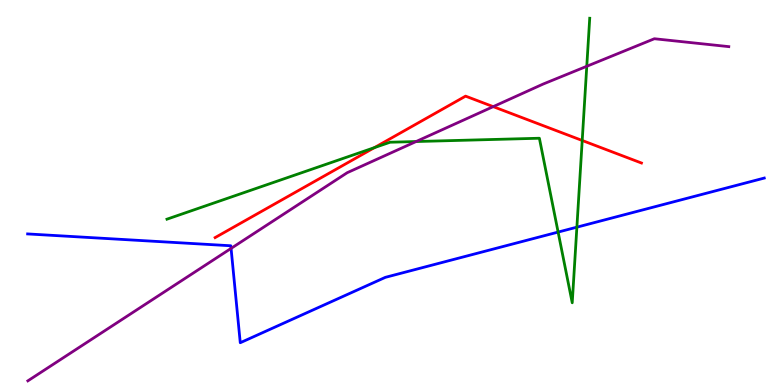[{'lines': ['blue', 'red'], 'intersections': []}, {'lines': ['green', 'red'], 'intersections': [{'x': 4.83, 'y': 6.17}, {'x': 7.51, 'y': 6.35}]}, {'lines': ['purple', 'red'], 'intersections': [{'x': 6.36, 'y': 7.23}]}, {'lines': ['blue', 'green'], 'intersections': [{'x': 7.2, 'y': 3.97}, {'x': 7.44, 'y': 4.1}]}, {'lines': ['blue', 'purple'], 'intersections': [{'x': 2.98, 'y': 3.55}]}, {'lines': ['green', 'purple'], 'intersections': [{'x': 5.37, 'y': 6.32}, {'x': 7.57, 'y': 8.28}]}]